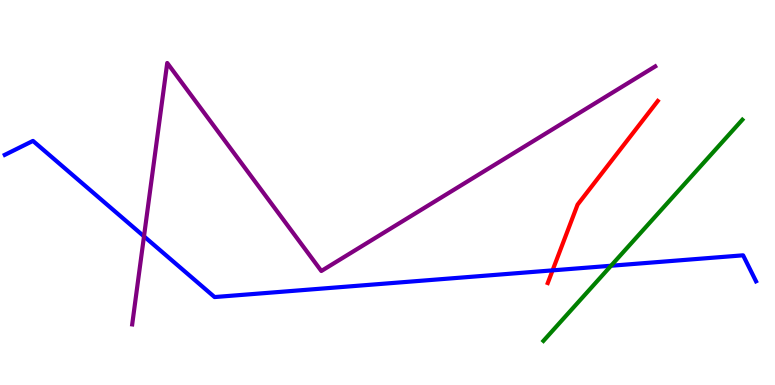[{'lines': ['blue', 'red'], 'intersections': [{'x': 7.13, 'y': 2.98}]}, {'lines': ['green', 'red'], 'intersections': []}, {'lines': ['purple', 'red'], 'intersections': []}, {'lines': ['blue', 'green'], 'intersections': [{'x': 7.88, 'y': 3.1}]}, {'lines': ['blue', 'purple'], 'intersections': [{'x': 1.86, 'y': 3.86}]}, {'lines': ['green', 'purple'], 'intersections': []}]